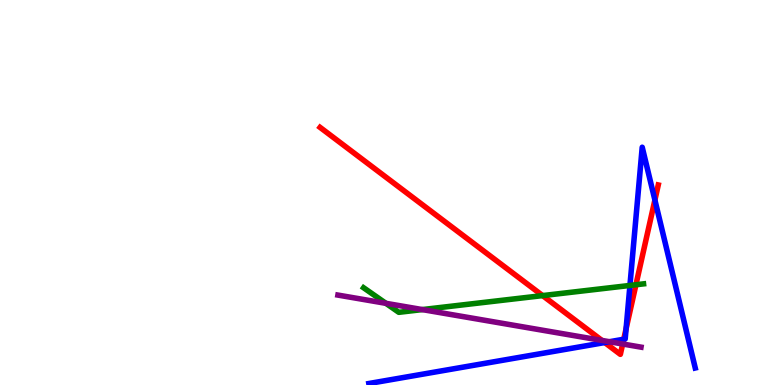[{'lines': ['blue', 'red'], 'intersections': [{'x': 7.8, 'y': 1.1}, {'x': 8.05, 'y': 1.19}, {'x': 8.08, 'y': 1.46}, {'x': 8.45, 'y': 4.8}]}, {'lines': ['green', 'red'], 'intersections': [{'x': 7.0, 'y': 2.32}, {'x': 8.21, 'y': 2.6}]}, {'lines': ['purple', 'red'], 'intersections': [{'x': 7.77, 'y': 1.16}, {'x': 8.03, 'y': 1.07}]}, {'lines': ['blue', 'green'], 'intersections': [{'x': 8.13, 'y': 2.59}]}, {'lines': ['blue', 'purple'], 'intersections': [{'x': 7.86, 'y': 1.12}]}, {'lines': ['green', 'purple'], 'intersections': [{'x': 4.98, 'y': 2.12}, {'x': 5.45, 'y': 1.96}]}]